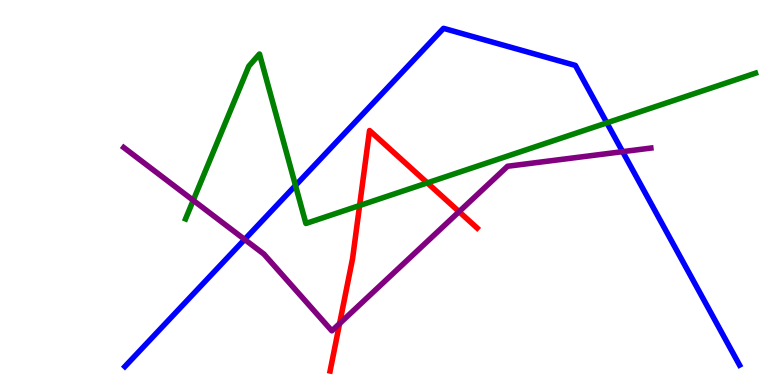[{'lines': ['blue', 'red'], 'intersections': []}, {'lines': ['green', 'red'], 'intersections': [{'x': 4.64, 'y': 4.66}, {'x': 5.51, 'y': 5.25}]}, {'lines': ['purple', 'red'], 'intersections': [{'x': 4.38, 'y': 1.6}, {'x': 5.92, 'y': 4.5}]}, {'lines': ['blue', 'green'], 'intersections': [{'x': 3.81, 'y': 5.18}, {'x': 7.83, 'y': 6.81}]}, {'lines': ['blue', 'purple'], 'intersections': [{'x': 3.16, 'y': 3.78}, {'x': 8.03, 'y': 6.06}]}, {'lines': ['green', 'purple'], 'intersections': [{'x': 2.49, 'y': 4.8}]}]